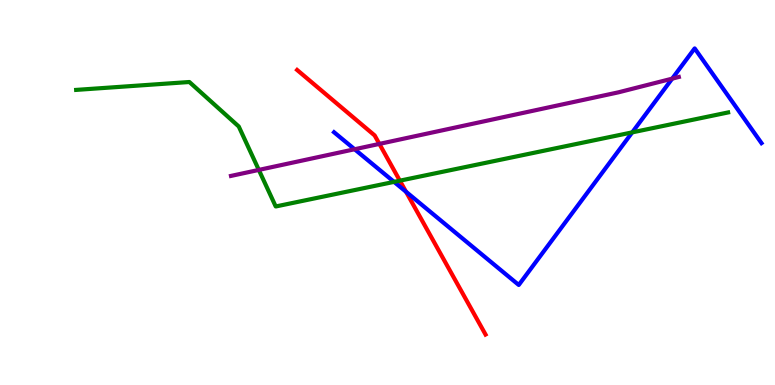[{'lines': ['blue', 'red'], 'intersections': [{'x': 5.24, 'y': 5.02}]}, {'lines': ['green', 'red'], 'intersections': [{'x': 5.16, 'y': 5.31}]}, {'lines': ['purple', 'red'], 'intersections': [{'x': 4.9, 'y': 6.26}]}, {'lines': ['blue', 'green'], 'intersections': [{'x': 5.08, 'y': 5.28}, {'x': 8.16, 'y': 6.56}]}, {'lines': ['blue', 'purple'], 'intersections': [{'x': 4.58, 'y': 6.12}, {'x': 8.67, 'y': 7.96}]}, {'lines': ['green', 'purple'], 'intersections': [{'x': 3.34, 'y': 5.59}]}]